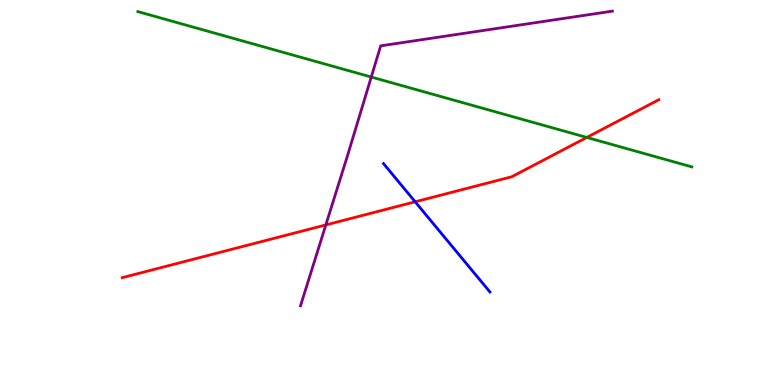[{'lines': ['blue', 'red'], 'intersections': [{'x': 5.36, 'y': 4.76}]}, {'lines': ['green', 'red'], 'intersections': [{'x': 7.57, 'y': 6.43}]}, {'lines': ['purple', 'red'], 'intersections': [{'x': 4.2, 'y': 4.16}]}, {'lines': ['blue', 'green'], 'intersections': []}, {'lines': ['blue', 'purple'], 'intersections': []}, {'lines': ['green', 'purple'], 'intersections': [{'x': 4.79, 'y': 8.0}]}]